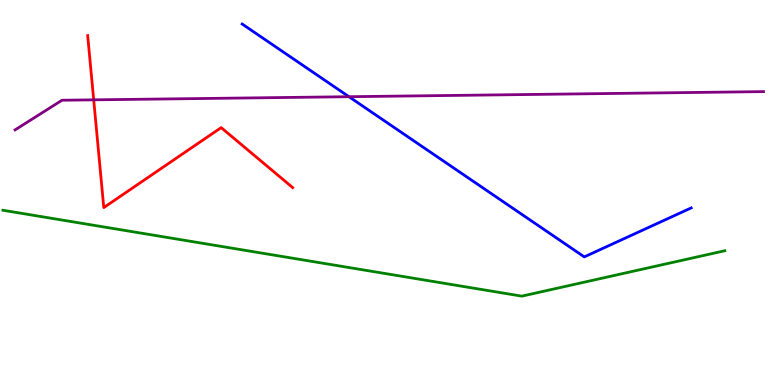[{'lines': ['blue', 'red'], 'intersections': []}, {'lines': ['green', 'red'], 'intersections': []}, {'lines': ['purple', 'red'], 'intersections': [{'x': 1.21, 'y': 7.41}]}, {'lines': ['blue', 'green'], 'intersections': []}, {'lines': ['blue', 'purple'], 'intersections': [{'x': 4.5, 'y': 7.49}]}, {'lines': ['green', 'purple'], 'intersections': []}]